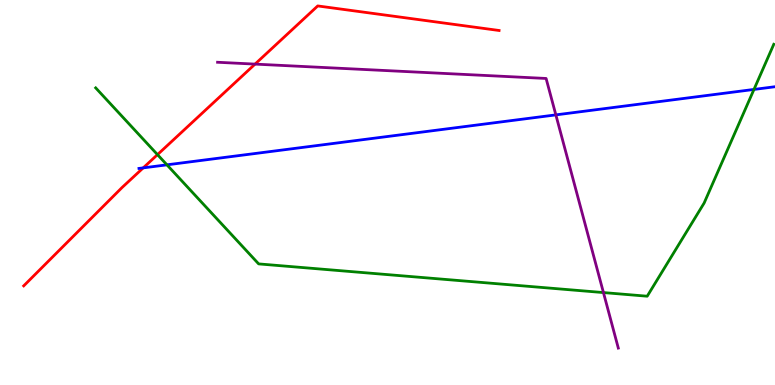[{'lines': ['blue', 'red'], 'intersections': [{'x': 1.85, 'y': 5.64}]}, {'lines': ['green', 'red'], 'intersections': [{'x': 2.03, 'y': 5.98}]}, {'lines': ['purple', 'red'], 'intersections': [{'x': 3.29, 'y': 8.33}]}, {'lines': ['blue', 'green'], 'intersections': [{'x': 2.15, 'y': 5.72}, {'x': 9.73, 'y': 7.68}]}, {'lines': ['blue', 'purple'], 'intersections': [{'x': 7.17, 'y': 7.02}]}, {'lines': ['green', 'purple'], 'intersections': [{'x': 7.79, 'y': 2.4}]}]